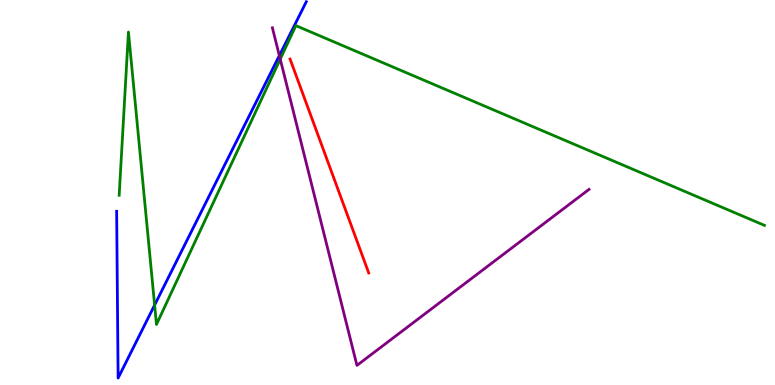[{'lines': ['blue', 'red'], 'intersections': []}, {'lines': ['green', 'red'], 'intersections': []}, {'lines': ['purple', 'red'], 'intersections': []}, {'lines': ['blue', 'green'], 'intersections': [{'x': 2.0, 'y': 2.08}]}, {'lines': ['blue', 'purple'], 'intersections': [{'x': 3.6, 'y': 8.56}]}, {'lines': ['green', 'purple'], 'intersections': [{'x': 3.62, 'y': 8.46}]}]